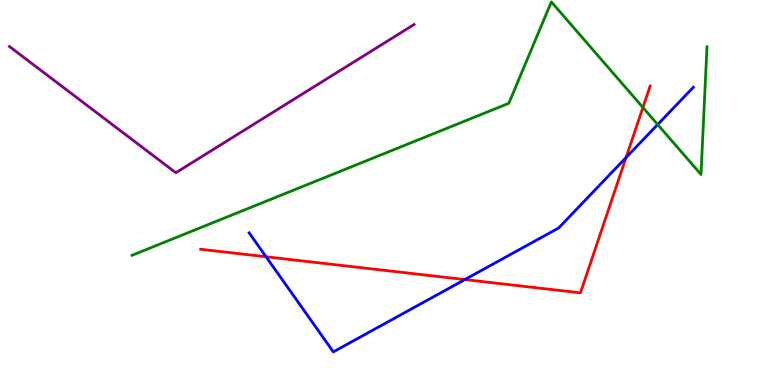[{'lines': ['blue', 'red'], 'intersections': [{'x': 3.43, 'y': 3.33}, {'x': 6.0, 'y': 2.74}, {'x': 8.08, 'y': 5.91}]}, {'lines': ['green', 'red'], 'intersections': [{'x': 8.3, 'y': 7.21}]}, {'lines': ['purple', 'red'], 'intersections': []}, {'lines': ['blue', 'green'], 'intersections': [{'x': 8.49, 'y': 6.77}]}, {'lines': ['blue', 'purple'], 'intersections': []}, {'lines': ['green', 'purple'], 'intersections': []}]